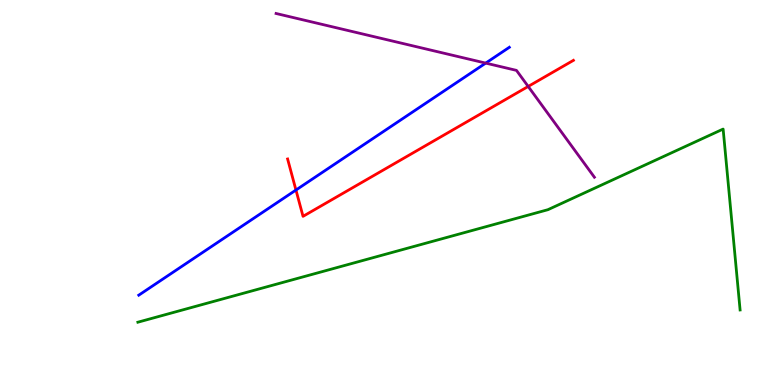[{'lines': ['blue', 'red'], 'intersections': [{'x': 3.82, 'y': 5.06}]}, {'lines': ['green', 'red'], 'intersections': []}, {'lines': ['purple', 'red'], 'intersections': [{'x': 6.82, 'y': 7.75}]}, {'lines': ['blue', 'green'], 'intersections': []}, {'lines': ['blue', 'purple'], 'intersections': [{'x': 6.27, 'y': 8.36}]}, {'lines': ['green', 'purple'], 'intersections': []}]